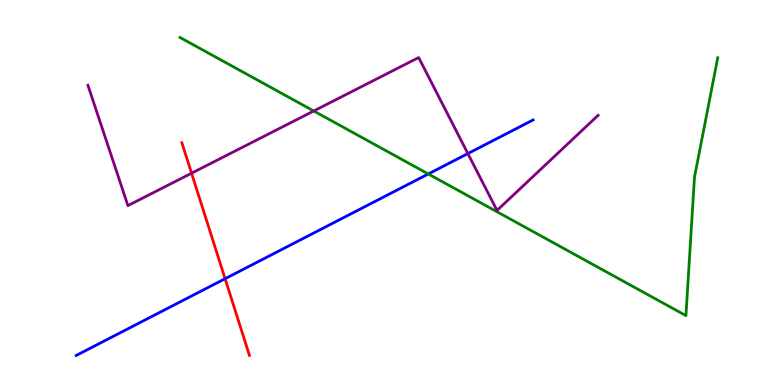[{'lines': ['blue', 'red'], 'intersections': [{'x': 2.9, 'y': 2.76}]}, {'lines': ['green', 'red'], 'intersections': []}, {'lines': ['purple', 'red'], 'intersections': [{'x': 2.47, 'y': 5.5}]}, {'lines': ['blue', 'green'], 'intersections': [{'x': 5.53, 'y': 5.48}]}, {'lines': ['blue', 'purple'], 'intersections': [{'x': 6.04, 'y': 6.01}]}, {'lines': ['green', 'purple'], 'intersections': [{'x': 4.05, 'y': 7.12}]}]